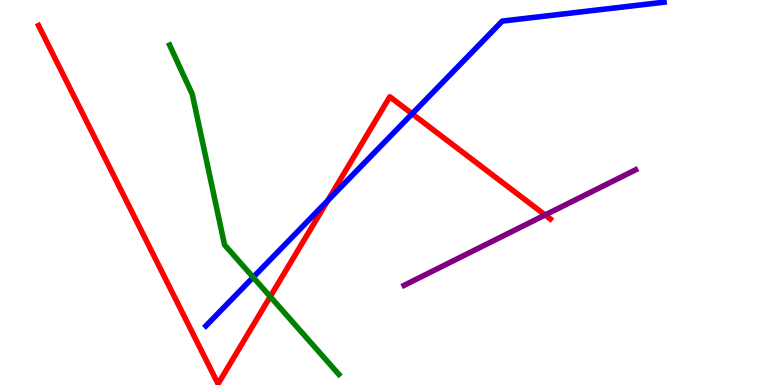[{'lines': ['blue', 'red'], 'intersections': [{'x': 4.23, 'y': 4.79}, {'x': 5.32, 'y': 7.04}]}, {'lines': ['green', 'red'], 'intersections': [{'x': 3.49, 'y': 2.3}]}, {'lines': ['purple', 'red'], 'intersections': [{'x': 7.03, 'y': 4.42}]}, {'lines': ['blue', 'green'], 'intersections': [{'x': 3.27, 'y': 2.8}]}, {'lines': ['blue', 'purple'], 'intersections': []}, {'lines': ['green', 'purple'], 'intersections': []}]